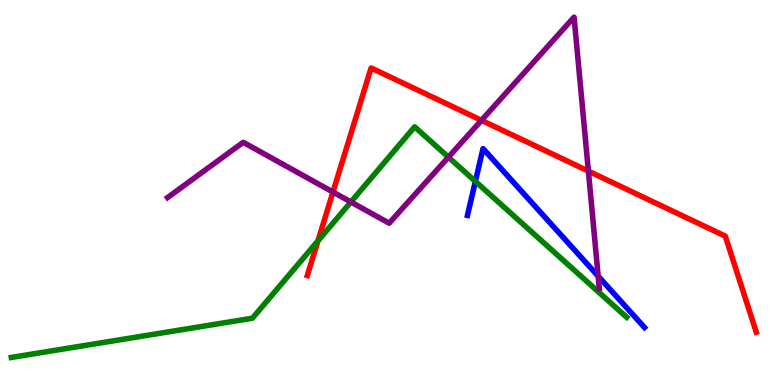[{'lines': ['blue', 'red'], 'intersections': []}, {'lines': ['green', 'red'], 'intersections': [{'x': 4.1, 'y': 3.74}]}, {'lines': ['purple', 'red'], 'intersections': [{'x': 4.3, 'y': 5.01}, {'x': 6.21, 'y': 6.87}, {'x': 7.59, 'y': 5.56}]}, {'lines': ['blue', 'green'], 'intersections': [{'x': 6.13, 'y': 5.29}]}, {'lines': ['blue', 'purple'], 'intersections': [{'x': 7.72, 'y': 2.83}]}, {'lines': ['green', 'purple'], 'intersections': [{'x': 4.53, 'y': 4.75}, {'x': 5.79, 'y': 5.92}]}]